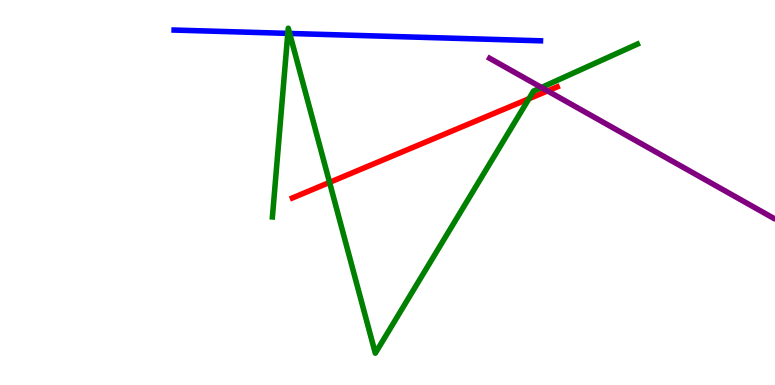[{'lines': ['blue', 'red'], 'intersections': []}, {'lines': ['green', 'red'], 'intersections': [{'x': 4.25, 'y': 5.26}, {'x': 6.82, 'y': 7.44}]}, {'lines': ['purple', 'red'], 'intersections': [{'x': 7.07, 'y': 7.64}]}, {'lines': ['blue', 'green'], 'intersections': [{'x': 3.71, 'y': 9.13}, {'x': 3.74, 'y': 9.13}]}, {'lines': ['blue', 'purple'], 'intersections': []}, {'lines': ['green', 'purple'], 'intersections': [{'x': 6.99, 'y': 7.73}]}]